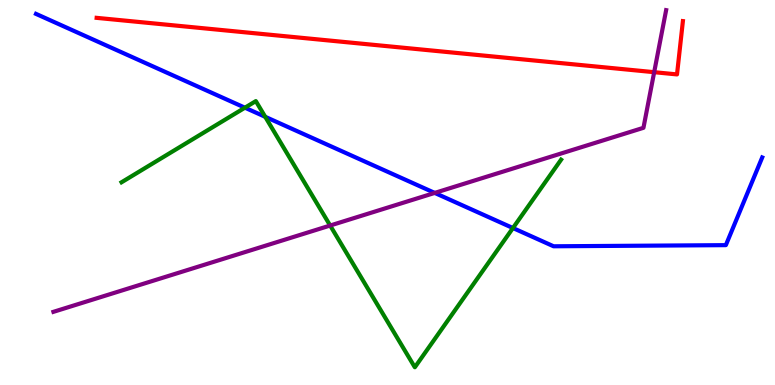[{'lines': ['blue', 'red'], 'intersections': []}, {'lines': ['green', 'red'], 'intersections': []}, {'lines': ['purple', 'red'], 'intersections': [{'x': 8.44, 'y': 8.12}]}, {'lines': ['blue', 'green'], 'intersections': [{'x': 3.16, 'y': 7.2}, {'x': 3.42, 'y': 6.97}, {'x': 6.62, 'y': 4.08}]}, {'lines': ['blue', 'purple'], 'intersections': [{'x': 5.61, 'y': 4.99}]}, {'lines': ['green', 'purple'], 'intersections': [{'x': 4.26, 'y': 4.14}]}]